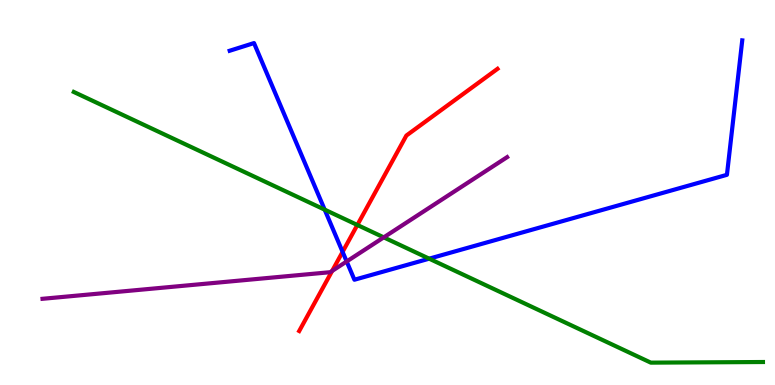[{'lines': ['blue', 'red'], 'intersections': [{'x': 4.42, 'y': 3.46}]}, {'lines': ['green', 'red'], 'intersections': [{'x': 4.61, 'y': 4.16}]}, {'lines': ['purple', 'red'], 'intersections': [{'x': 4.29, 'y': 2.96}]}, {'lines': ['blue', 'green'], 'intersections': [{'x': 4.19, 'y': 4.55}, {'x': 5.54, 'y': 3.28}]}, {'lines': ['blue', 'purple'], 'intersections': [{'x': 4.47, 'y': 3.21}]}, {'lines': ['green', 'purple'], 'intersections': [{'x': 4.95, 'y': 3.83}]}]